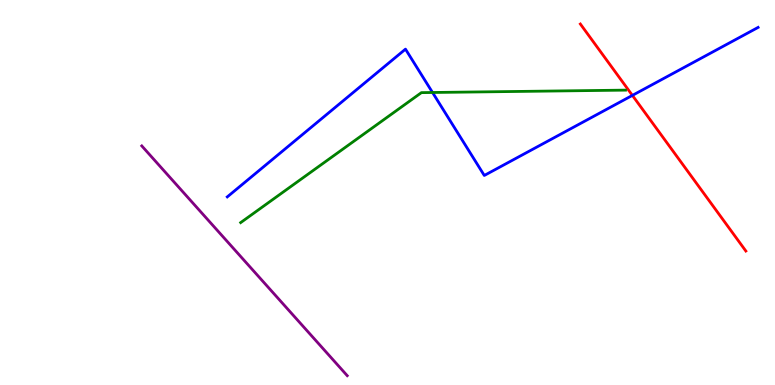[{'lines': ['blue', 'red'], 'intersections': [{'x': 8.16, 'y': 7.52}]}, {'lines': ['green', 'red'], 'intersections': []}, {'lines': ['purple', 'red'], 'intersections': []}, {'lines': ['blue', 'green'], 'intersections': [{'x': 5.58, 'y': 7.6}]}, {'lines': ['blue', 'purple'], 'intersections': []}, {'lines': ['green', 'purple'], 'intersections': []}]